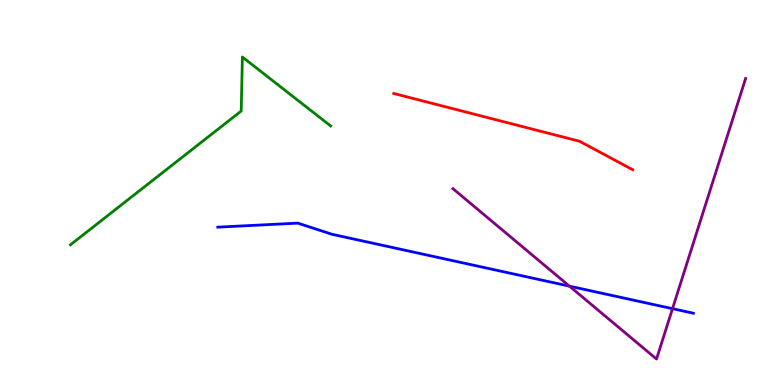[{'lines': ['blue', 'red'], 'intersections': []}, {'lines': ['green', 'red'], 'intersections': []}, {'lines': ['purple', 'red'], 'intersections': []}, {'lines': ['blue', 'green'], 'intersections': []}, {'lines': ['blue', 'purple'], 'intersections': [{'x': 7.35, 'y': 2.57}, {'x': 8.68, 'y': 1.98}]}, {'lines': ['green', 'purple'], 'intersections': []}]